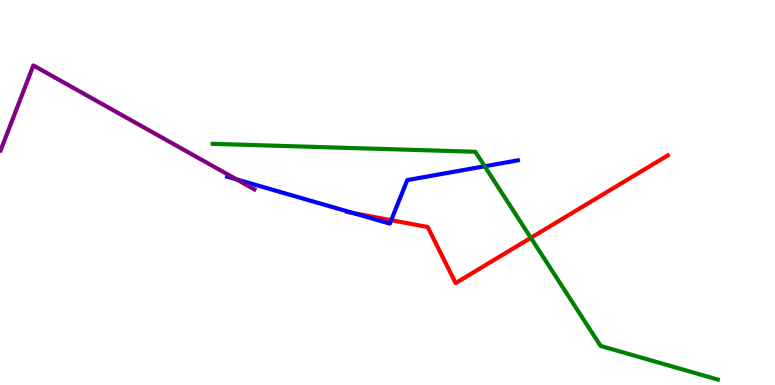[{'lines': ['blue', 'red'], 'intersections': [{'x': 4.56, 'y': 4.46}, {'x': 5.05, 'y': 4.28}]}, {'lines': ['green', 'red'], 'intersections': [{'x': 6.85, 'y': 3.82}]}, {'lines': ['purple', 'red'], 'intersections': []}, {'lines': ['blue', 'green'], 'intersections': [{'x': 6.25, 'y': 5.68}]}, {'lines': ['blue', 'purple'], 'intersections': [{'x': 3.05, 'y': 5.34}]}, {'lines': ['green', 'purple'], 'intersections': []}]